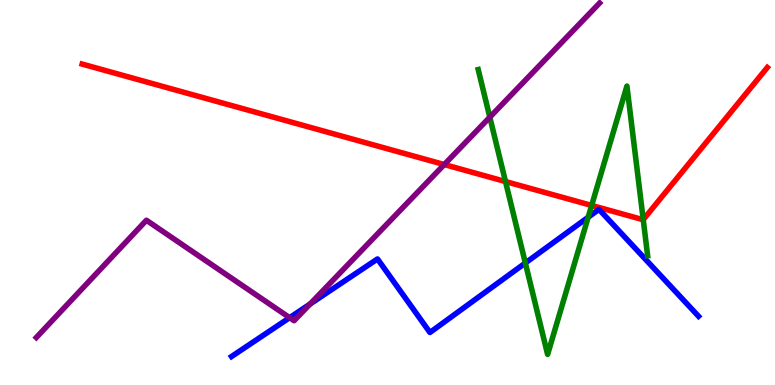[{'lines': ['blue', 'red'], 'intersections': []}, {'lines': ['green', 'red'], 'intersections': [{'x': 6.52, 'y': 5.28}, {'x': 7.63, 'y': 4.66}, {'x': 8.3, 'y': 4.29}]}, {'lines': ['purple', 'red'], 'intersections': [{'x': 5.73, 'y': 5.73}]}, {'lines': ['blue', 'green'], 'intersections': [{'x': 6.78, 'y': 3.17}, {'x': 7.59, 'y': 4.36}]}, {'lines': ['blue', 'purple'], 'intersections': [{'x': 3.74, 'y': 1.75}, {'x': 4.0, 'y': 2.1}]}, {'lines': ['green', 'purple'], 'intersections': [{'x': 6.32, 'y': 6.96}]}]